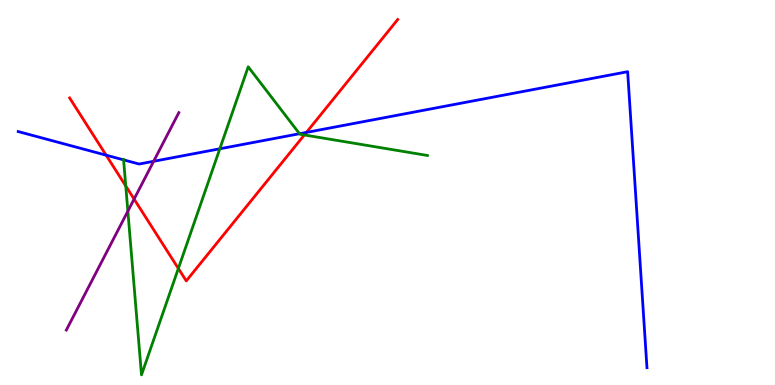[{'lines': ['blue', 'red'], 'intersections': [{'x': 1.37, 'y': 5.97}, {'x': 3.95, 'y': 6.56}]}, {'lines': ['green', 'red'], 'intersections': [{'x': 1.62, 'y': 5.17}, {'x': 2.3, 'y': 3.03}, {'x': 3.93, 'y': 6.49}]}, {'lines': ['purple', 'red'], 'intersections': [{'x': 1.73, 'y': 4.83}]}, {'lines': ['blue', 'green'], 'intersections': [{'x': 1.59, 'y': 5.85}, {'x': 2.84, 'y': 6.14}, {'x': 3.86, 'y': 6.53}]}, {'lines': ['blue', 'purple'], 'intersections': [{'x': 1.98, 'y': 5.81}]}, {'lines': ['green', 'purple'], 'intersections': [{'x': 1.65, 'y': 4.52}]}]